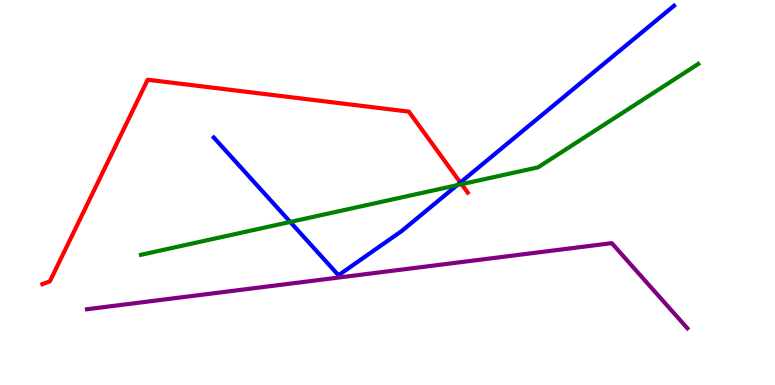[{'lines': ['blue', 'red'], 'intersections': [{'x': 5.94, 'y': 5.26}]}, {'lines': ['green', 'red'], 'intersections': [{'x': 5.96, 'y': 5.22}]}, {'lines': ['purple', 'red'], 'intersections': []}, {'lines': ['blue', 'green'], 'intersections': [{'x': 3.74, 'y': 4.24}, {'x': 5.9, 'y': 5.19}]}, {'lines': ['blue', 'purple'], 'intersections': []}, {'lines': ['green', 'purple'], 'intersections': []}]